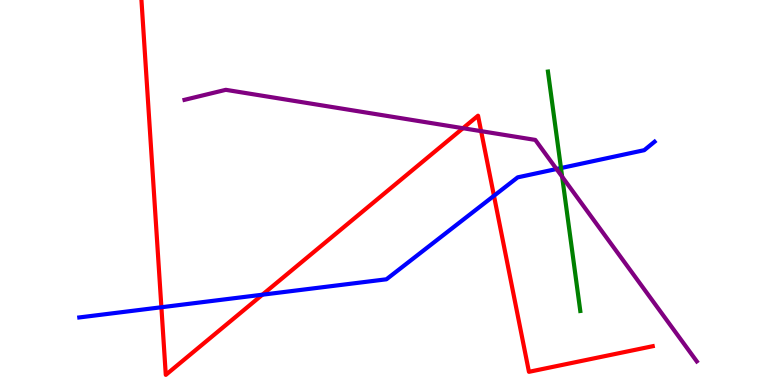[{'lines': ['blue', 'red'], 'intersections': [{'x': 2.08, 'y': 2.02}, {'x': 3.39, 'y': 2.35}, {'x': 6.37, 'y': 4.91}]}, {'lines': ['green', 'red'], 'intersections': []}, {'lines': ['purple', 'red'], 'intersections': [{'x': 5.97, 'y': 6.67}, {'x': 6.21, 'y': 6.59}]}, {'lines': ['blue', 'green'], 'intersections': [{'x': 7.24, 'y': 5.63}]}, {'lines': ['blue', 'purple'], 'intersections': [{'x': 7.18, 'y': 5.61}]}, {'lines': ['green', 'purple'], 'intersections': [{'x': 7.25, 'y': 5.41}]}]